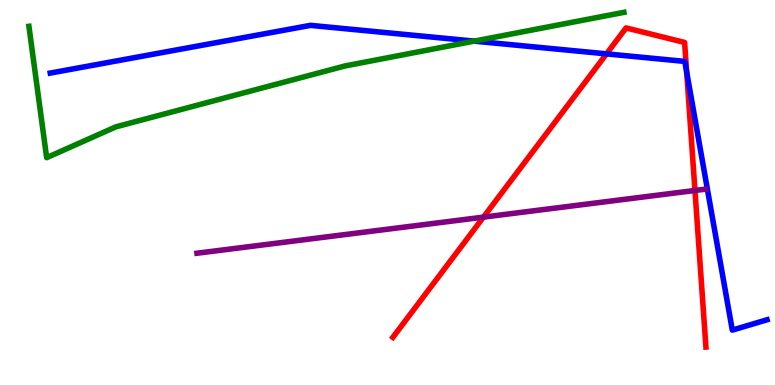[{'lines': ['blue', 'red'], 'intersections': [{'x': 7.83, 'y': 8.6}, {'x': 8.86, 'y': 8.13}]}, {'lines': ['green', 'red'], 'intersections': []}, {'lines': ['purple', 'red'], 'intersections': [{'x': 6.24, 'y': 4.36}, {'x': 8.97, 'y': 5.05}]}, {'lines': ['blue', 'green'], 'intersections': [{'x': 6.12, 'y': 8.93}]}, {'lines': ['blue', 'purple'], 'intersections': []}, {'lines': ['green', 'purple'], 'intersections': []}]